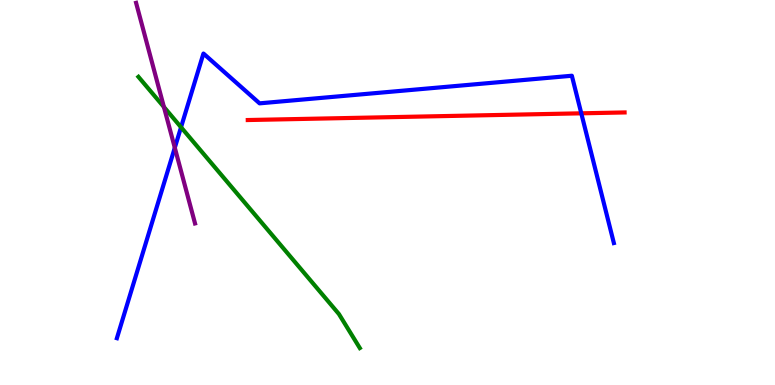[{'lines': ['blue', 'red'], 'intersections': [{'x': 7.5, 'y': 7.06}]}, {'lines': ['green', 'red'], 'intersections': []}, {'lines': ['purple', 'red'], 'intersections': []}, {'lines': ['blue', 'green'], 'intersections': [{'x': 2.34, 'y': 6.7}]}, {'lines': ['blue', 'purple'], 'intersections': [{'x': 2.26, 'y': 6.16}]}, {'lines': ['green', 'purple'], 'intersections': [{'x': 2.12, 'y': 7.22}]}]